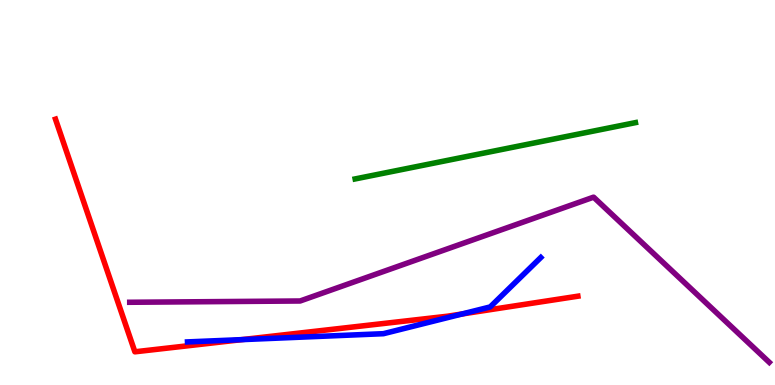[{'lines': ['blue', 'red'], 'intersections': [{'x': 3.12, 'y': 1.18}, {'x': 5.96, 'y': 1.84}]}, {'lines': ['green', 'red'], 'intersections': []}, {'lines': ['purple', 'red'], 'intersections': []}, {'lines': ['blue', 'green'], 'intersections': []}, {'lines': ['blue', 'purple'], 'intersections': []}, {'lines': ['green', 'purple'], 'intersections': []}]